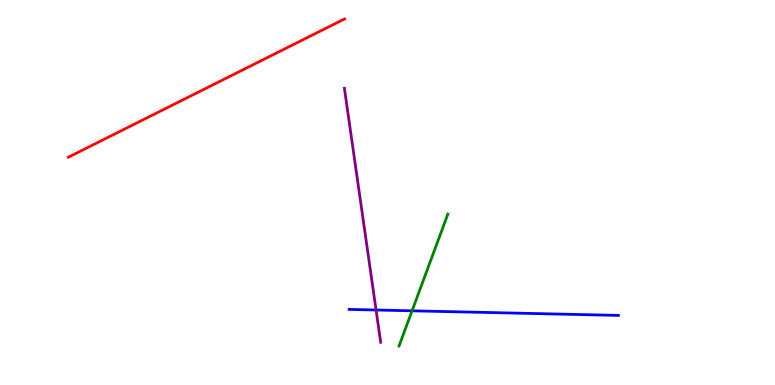[{'lines': ['blue', 'red'], 'intersections': []}, {'lines': ['green', 'red'], 'intersections': []}, {'lines': ['purple', 'red'], 'intersections': []}, {'lines': ['blue', 'green'], 'intersections': [{'x': 5.32, 'y': 1.93}]}, {'lines': ['blue', 'purple'], 'intersections': [{'x': 4.85, 'y': 1.95}]}, {'lines': ['green', 'purple'], 'intersections': []}]